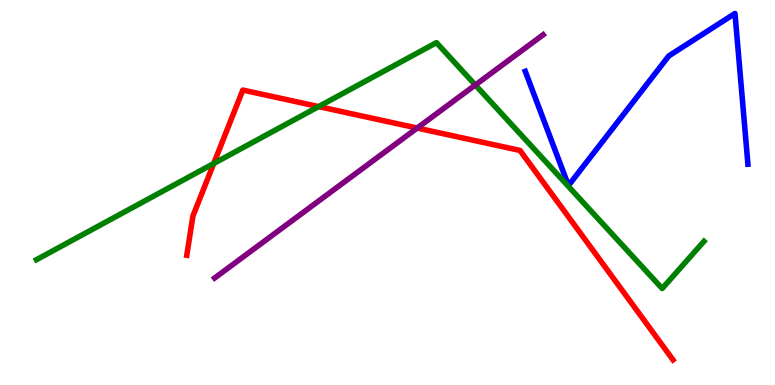[{'lines': ['blue', 'red'], 'intersections': []}, {'lines': ['green', 'red'], 'intersections': [{'x': 2.76, 'y': 5.75}, {'x': 4.11, 'y': 7.23}]}, {'lines': ['purple', 'red'], 'intersections': [{'x': 5.38, 'y': 6.67}]}, {'lines': ['blue', 'green'], 'intersections': []}, {'lines': ['blue', 'purple'], 'intersections': []}, {'lines': ['green', 'purple'], 'intersections': [{'x': 6.13, 'y': 7.79}]}]